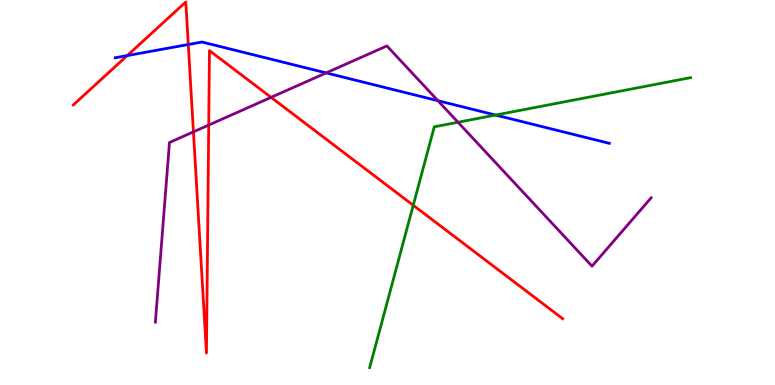[{'lines': ['blue', 'red'], 'intersections': [{'x': 1.64, 'y': 8.56}, {'x': 2.43, 'y': 8.84}]}, {'lines': ['green', 'red'], 'intersections': [{'x': 5.33, 'y': 4.67}]}, {'lines': ['purple', 'red'], 'intersections': [{'x': 2.5, 'y': 6.58}, {'x': 2.69, 'y': 6.75}, {'x': 3.5, 'y': 7.47}]}, {'lines': ['blue', 'green'], 'intersections': [{'x': 6.39, 'y': 7.01}]}, {'lines': ['blue', 'purple'], 'intersections': [{'x': 4.21, 'y': 8.11}, {'x': 5.65, 'y': 7.38}]}, {'lines': ['green', 'purple'], 'intersections': [{'x': 5.91, 'y': 6.82}]}]